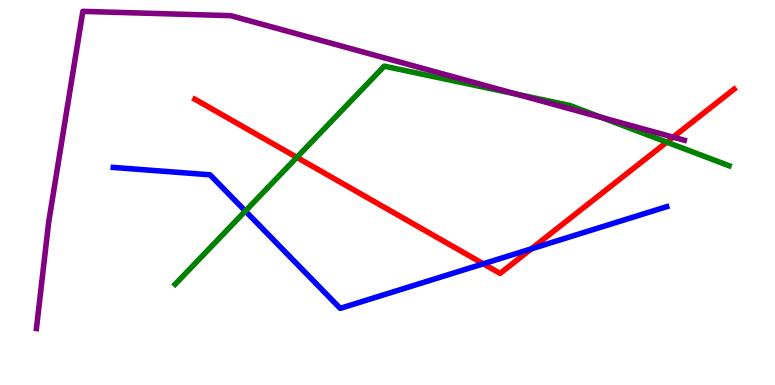[{'lines': ['blue', 'red'], 'intersections': [{'x': 6.24, 'y': 3.15}, {'x': 6.86, 'y': 3.54}]}, {'lines': ['green', 'red'], 'intersections': [{'x': 3.83, 'y': 5.91}, {'x': 8.6, 'y': 6.31}]}, {'lines': ['purple', 'red'], 'intersections': [{'x': 8.69, 'y': 6.44}]}, {'lines': ['blue', 'green'], 'intersections': [{'x': 3.17, 'y': 4.52}]}, {'lines': ['blue', 'purple'], 'intersections': []}, {'lines': ['green', 'purple'], 'intersections': [{'x': 6.67, 'y': 7.55}, {'x': 7.77, 'y': 6.95}]}]